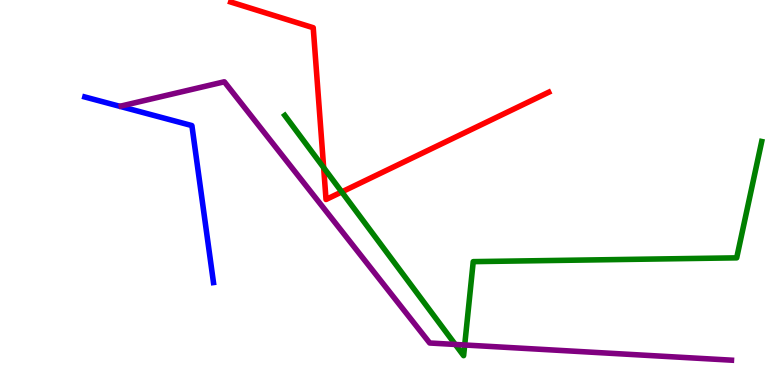[{'lines': ['blue', 'red'], 'intersections': []}, {'lines': ['green', 'red'], 'intersections': [{'x': 4.18, 'y': 5.65}, {'x': 4.41, 'y': 5.02}]}, {'lines': ['purple', 'red'], 'intersections': []}, {'lines': ['blue', 'green'], 'intersections': []}, {'lines': ['blue', 'purple'], 'intersections': []}, {'lines': ['green', 'purple'], 'intersections': [{'x': 5.87, 'y': 1.05}, {'x': 6.0, 'y': 1.04}]}]